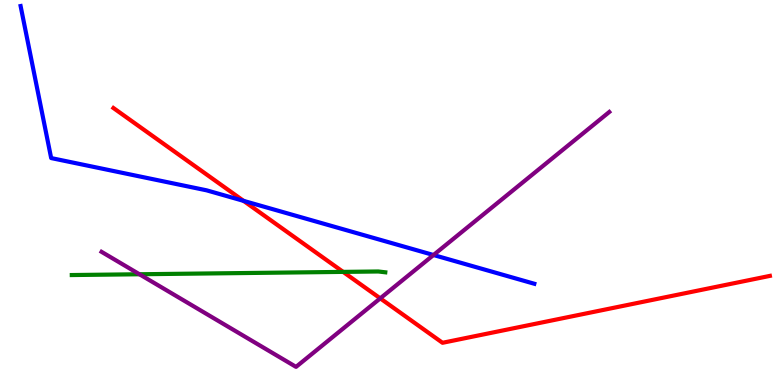[{'lines': ['blue', 'red'], 'intersections': [{'x': 3.14, 'y': 4.78}]}, {'lines': ['green', 'red'], 'intersections': [{'x': 4.43, 'y': 2.94}]}, {'lines': ['purple', 'red'], 'intersections': [{'x': 4.91, 'y': 2.25}]}, {'lines': ['blue', 'green'], 'intersections': []}, {'lines': ['blue', 'purple'], 'intersections': [{'x': 5.59, 'y': 3.38}]}, {'lines': ['green', 'purple'], 'intersections': [{'x': 1.8, 'y': 2.88}]}]